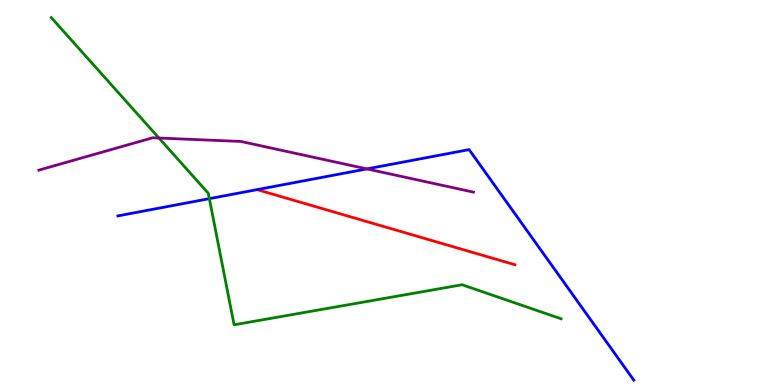[{'lines': ['blue', 'red'], 'intersections': []}, {'lines': ['green', 'red'], 'intersections': []}, {'lines': ['purple', 'red'], 'intersections': []}, {'lines': ['blue', 'green'], 'intersections': [{'x': 2.7, 'y': 4.84}]}, {'lines': ['blue', 'purple'], 'intersections': [{'x': 4.73, 'y': 5.61}]}, {'lines': ['green', 'purple'], 'intersections': [{'x': 2.05, 'y': 6.41}]}]